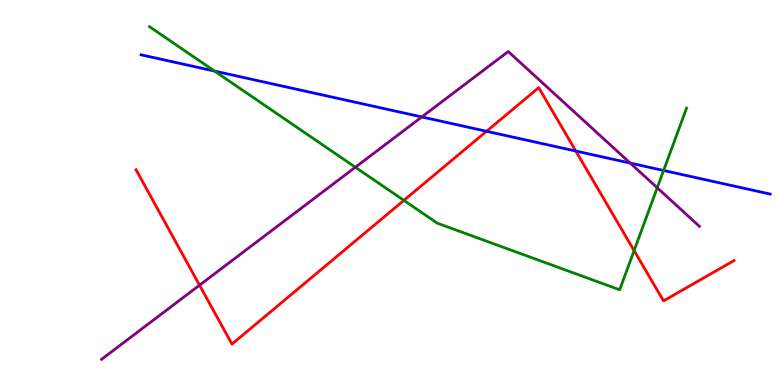[{'lines': ['blue', 'red'], 'intersections': [{'x': 6.28, 'y': 6.59}, {'x': 7.43, 'y': 6.08}]}, {'lines': ['green', 'red'], 'intersections': [{'x': 5.21, 'y': 4.8}, {'x': 8.18, 'y': 3.49}]}, {'lines': ['purple', 'red'], 'intersections': [{'x': 2.57, 'y': 2.59}]}, {'lines': ['blue', 'green'], 'intersections': [{'x': 2.77, 'y': 8.15}, {'x': 8.56, 'y': 5.57}]}, {'lines': ['blue', 'purple'], 'intersections': [{'x': 5.44, 'y': 6.96}, {'x': 8.13, 'y': 5.76}]}, {'lines': ['green', 'purple'], 'intersections': [{'x': 4.59, 'y': 5.66}, {'x': 8.48, 'y': 5.12}]}]